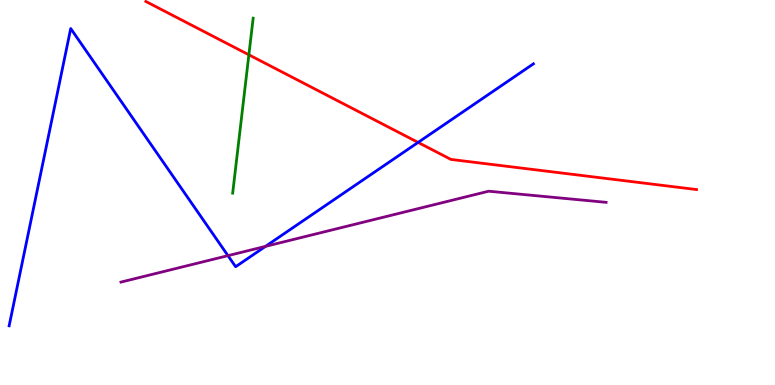[{'lines': ['blue', 'red'], 'intersections': [{'x': 5.39, 'y': 6.3}]}, {'lines': ['green', 'red'], 'intersections': [{'x': 3.21, 'y': 8.58}]}, {'lines': ['purple', 'red'], 'intersections': []}, {'lines': ['blue', 'green'], 'intersections': []}, {'lines': ['blue', 'purple'], 'intersections': [{'x': 2.94, 'y': 3.36}, {'x': 3.43, 'y': 3.6}]}, {'lines': ['green', 'purple'], 'intersections': []}]